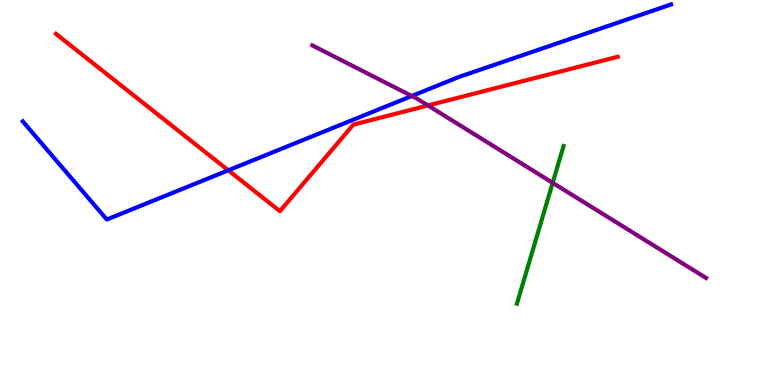[{'lines': ['blue', 'red'], 'intersections': [{'x': 2.95, 'y': 5.58}]}, {'lines': ['green', 'red'], 'intersections': []}, {'lines': ['purple', 'red'], 'intersections': [{'x': 5.52, 'y': 7.26}]}, {'lines': ['blue', 'green'], 'intersections': []}, {'lines': ['blue', 'purple'], 'intersections': [{'x': 5.31, 'y': 7.51}]}, {'lines': ['green', 'purple'], 'intersections': [{'x': 7.13, 'y': 5.25}]}]